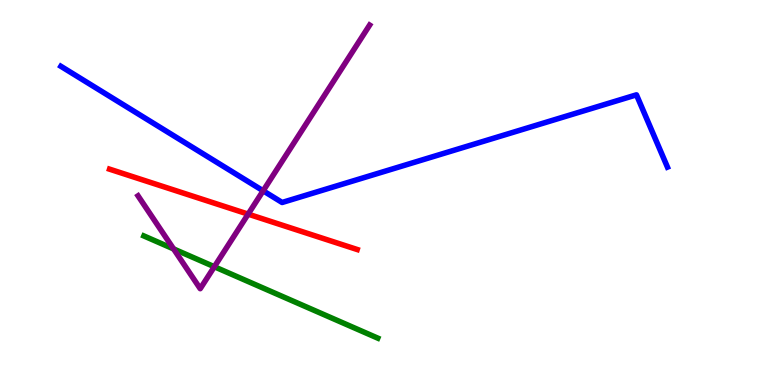[{'lines': ['blue', 'red'], 'intersections': []}, {'lines': ['green', 'red'], 'intersections': []}, {'lines': ['purple', 'red'], 'intersections': [{'x': 3.2, 'y': 4.44}]}, {'lines': ['blue', 'green'], 'intersections': []}, {'lines': ['blue', 'purple'], 'intersections': [{'x': 3.4, 'y': 5.04}]}, {'lines': ['green', 'purple'], 'intersections': [{'x': 2.24, 'y': 3.53}, {'x': 2.77, 'y': 3.07}]}]